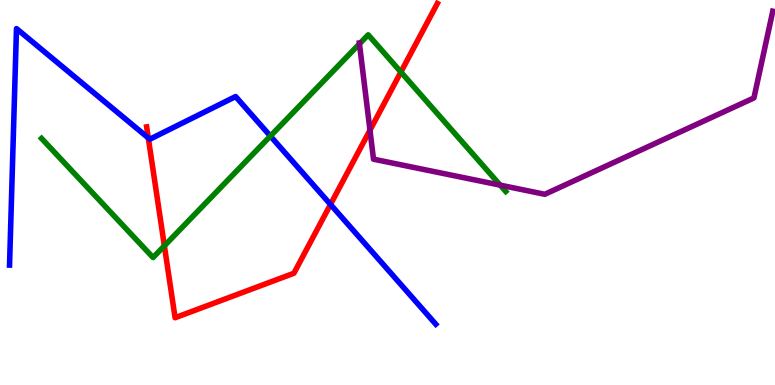[{'lines': ['blue', 'red'], 'intersections': [{'x': 1.91, 'y': 6.42}, {'x': 4.26, 'y': 4.69}]}, {'lines': ['green', 'red'], 'intersections': [{'x': 2.12, 'y': 3.62}, {'x': 5.17, 'y': 8.13}]}, {'lines': ['purple', 'red'], 'intersections': [{'x': 4.77, 'y': 6.62}]}, {'lines': ['blue', 'green'], 'intersections': [{'x': 3.49, 'y': 6.47}]}, {'lines': ['blue', 'purple'], 'intersections': []}, {'lines': ['green', 'purple'], 'intersections': [{'x': 4.64, 'y': 8.86}, {'x': 6.45, 'y': 5.19}]}]